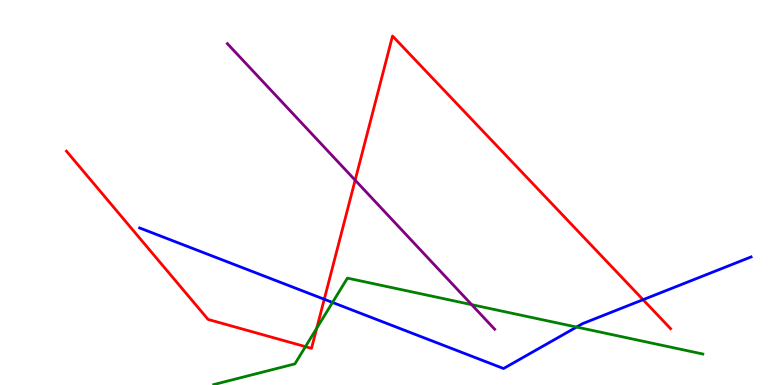[{'lines': ['blue', 'red'], 'intersections': [{'x': 4.18, 'y': 2.23}, {'x': 8.3, 'y': 2.22}]}, {'lines': ['green', 'red'], 'intersections': [{'x': 3.94, 'y': 0.996}, {'x': 4.09, 'y': 1.47}]}, {'lines': ['purple', 'red'], 'intersections': [{'x': 4.58, 'y': 5.32}]}, {'lines': ['blue', 'green'], 'intersections': [{'x': 4.29, 'y': 2.14}, {'x': 7.44, 'y': 1.51}]}, {'lines': ['blue', 'purple'], 'intersections': []}, {'lines': ['green', 'purple'], 'intersections': [{'x': 6.09, 'y': 2.09}]}]